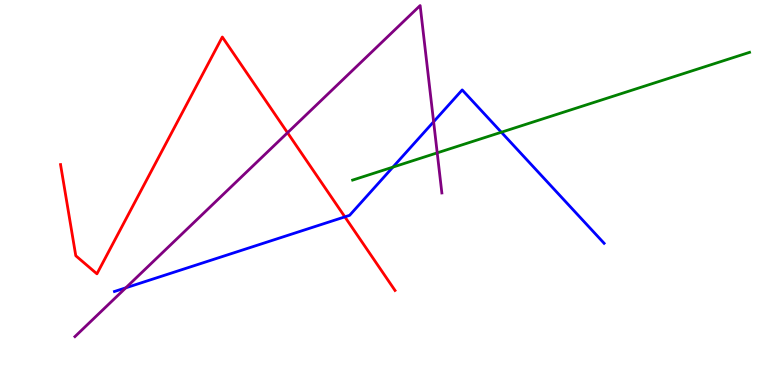[{'lines': ['blue', 'red'], 'intersections': [{'x': 4.45, 'y': 4.37}]}, {'lines': ['green', 'red'], 'intersections': []}, {'lines': ['purple', 'red'], 'intersections': [{'x': 3.71, 'y': 6.55}]}, {'lines': ['blue', 'green'], 'intersections': [{'x': 5.07, 'y': 5.66}, {'x': 6.47, 'y': 6.57}]}, {'lines': ['blue', 'purple'], 'intersections': [{'x': 1.62, 'y': 2.52}, {'x': 5.6, 'y': 6.84}]}, {'lines': ['green', 'purple'], 'intersections': [{'x': 5.64, 'y': 6.03}]}]